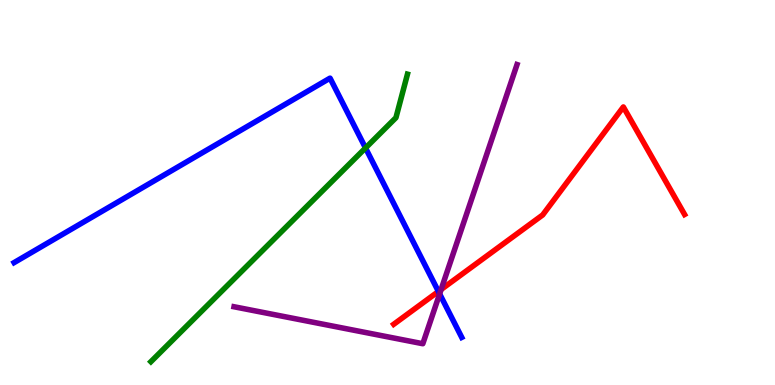[{'lines': ['blue', 'red'], 'intersections': [{'x': 5.66, 'y': 2.43}]}, {'lines': ['green', 'red'], 'intersections': []}, {'lines': ['purple', 'red'], 'intersections': [{'x': 5.69, 'y': 2.48}]}, {'lines': ['blue', 'green'], 'intersections': [{'x': 4.72, 'y': 6.16}]}, {'lines': ['blue', 'purple'], 'intersections': [{'x': 5.67, 'y': 2.37}]}, {'lines': ['green', 'purple'], 'intersections': []}]